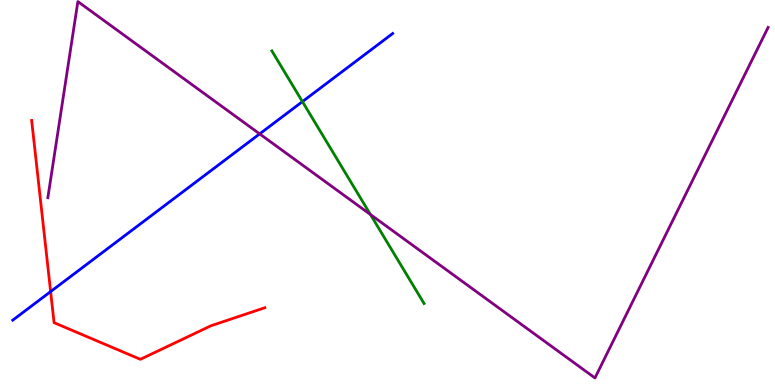[{'lines': ['blue', 'red'], 'intersections': [{'x': 0.653, 'y': 2.43}]}, {'lines': ['green', 'red'], 'intersections': []}, {'lines': ['purple', 'red'], 'intersections': []}, {'lines': ['blue', 'green'], 'intersections': [{'x': 3.9, 'y': 7.36}]}, {'lines': ['blue', 'purple'], 'intersections': [{'x': 3.35, 'y': 6.52}]}, {'lines': ['green', 'purple'], 'intersections': [{'x': 4.78, 'y': 4.43}]}]